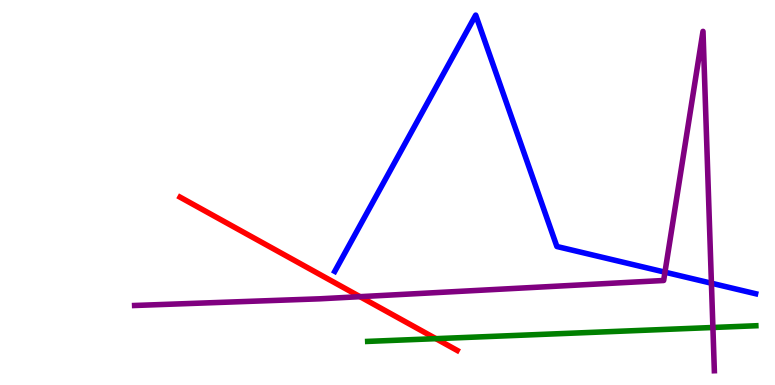[{'lines': ['blue', 'red'], 'intersections': []}, {'lines': ['green', 'red'], 'intersections': [{'x': 5.62, 'y': 1.2}]}, {'lines': ['purple', 'red'], 'intersections': [{'x': 4.65, 'y': 2.29}]}, {'lines': ['blue', 'green'], 'intersections': []}, {'lines': ['blue', 'purple'], 'intersections': [{'x': 8.58, 'y': 2.93}, {'x': 9.18, 'y': 2.64}]}, {'lines': ['green', 'purple'], 'intersections': [{'x': 9.2, 'y': 1.49}]}]